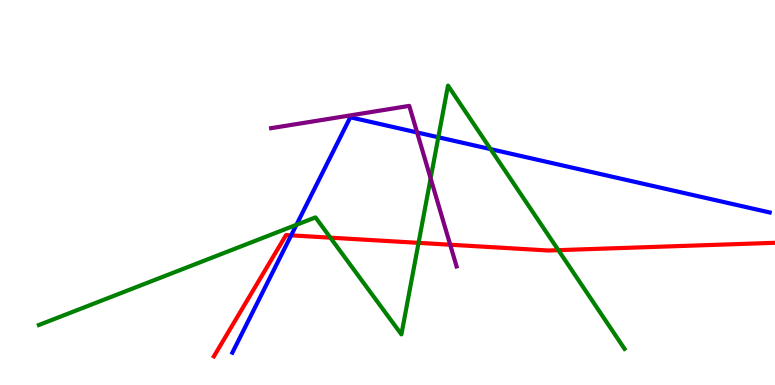[{'lines': ['blue', 'red'], 'intersections': [{'x': 3.76, 'y': 3.89}]}, {'lines': ['green', 'red'], 'intersections': [{'x': 4.26, 'y': 3.83}, {'x': 5.4, 'y': 3.69}, {'x': 7.2, 'y': 3.5}]}, {'lines': ['purple', 'red'], 'intersections': [{'x': 5.81, 'y': 3.64}]}, {'lines': ['blue', 'green'], 'intersections': [{'x': 3.82, 'y': 4.16}, {'x': 5.66, 'y': 6.43}, {'x': 6.33, 'y': 6.13}]}, {'lines': ['blue', 'purple'], 'intersections': [{'x': 5.38, 'y': 6.56}]}, {'lines': ['green', 'purple'], 'intersections': [{'x': 5.56, 'y': 5.37}]}]